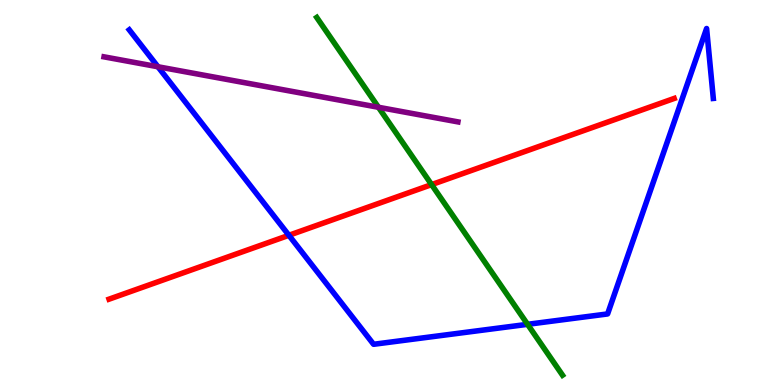[{'lines': ['blue', 'red'], 'intersections': [{'x': 3.73, 'y': 3.89}]}, {'lines': ['green', 'red'], 'intersections': [{'x': 5.57, 'y': 5.2}]}, {'lines': ['purple', 'red'], 'intersections': []}, {'lines': ['blue', 'green'], 'intersections': [{'x': 6.81, 'y': 1.58}]}, {'lines': ['blue', 'purple'], 'intersections': [{'x': 2.04, 'y': 8.27}]}, {'lines': ['green', 'purple'], 'intersections': [{'x': 4.88, 'y': 7.21}]}]